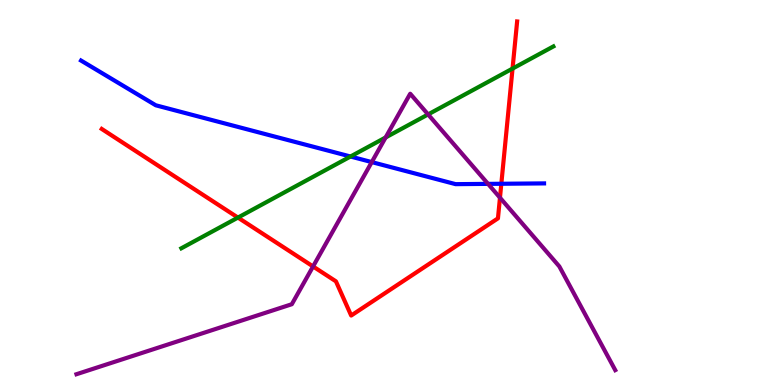[{'lines': ['blue', 'red'], 'intersections': [{'x': 6.47, 'y': 5.23}]}, {'lines': ['green', 'red'], 'intersections': [{'x': 3.07, 'y': 4.35}, {'x': 6.61, 'y': 8.22}]}, {'lines': ['purple', 'red'], 'intersections': [{'x': 4.04, 'y': 3.08}, {'x': 6.45, 'y': 4.87}]}, {'lines': ['blue', 'green'], 'intersections': [{'x': 4.52, 'y': 5.93}]}, {'lines': ['blue', 'purple'], 'intersections': [{'x': 4.8, 'y': 5.79}, {'x': 6.3, 'y': 5.22}]}, {'lines': ['green', 'purple'], 'intersections': [{'x': 4.98, 'y': 6.43}, {'x': 5.52, 'y': 7.03}]}]